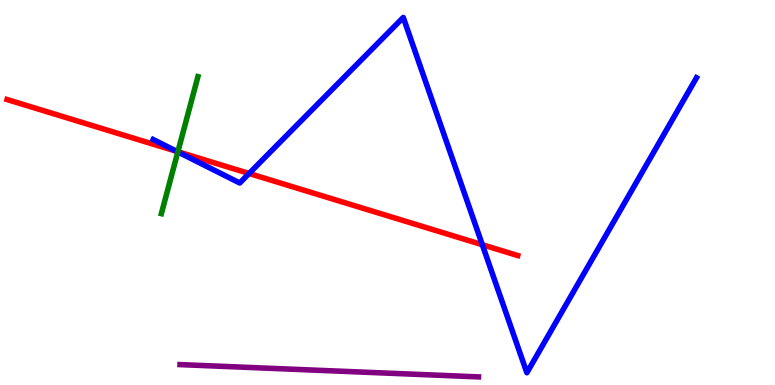[{'lines': ['blue', 'red'], 'intersections': [{'x': 2.28, 'y': 6.07}, {'x': 3.21, 'y': 5.49}, {'x': 6.22, 'y': 3.64}]}, {'lines': ['green', 'red'], 'intersections': [{'x': 2.3, 'y': 6.06}]}, {'lines': ['purple', 'red'], 'intersections': []}, {'lines': ['blue', 'green'], 'intersections': [{'x': 2.29, 'y': 6.05}]}, {'lines': ['blue', 'purple'], 'intersections': []}, {'lines': ['green', 'purple'], 'intersections': []}]